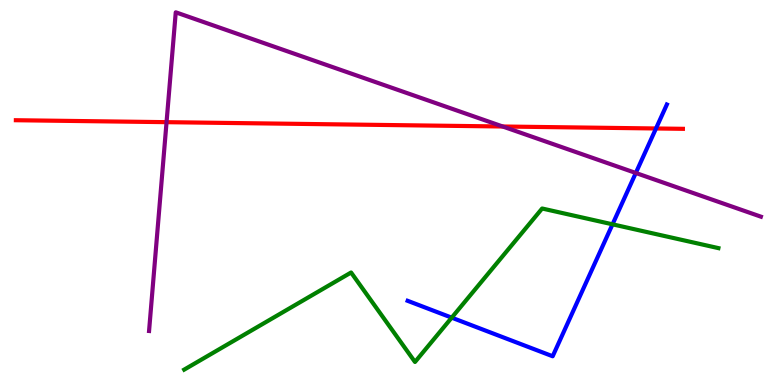[{'lines': ['blue', 'red'], 'intersections': [{'x': 8.46, 'y': 6.66}]}, {'lines': ['green', 'red'], 'intersections': []}, {'lines': ['purple', 'red'], 'intersections': [{'x': 2.15, 'y': 6.83}, {'x': 6.49, 'y': 6.71}]}, {'lines': ['blue', 'green'], 'intersections': [{'x': 5.83, 'y': 1.75}, {'x': 7.9, 'y': 4.17}]}, {'lines': ['blue', 'purple'], 'intersections': [{'x': 8.2, 'y': 5.51}]}, {'lines': ['green', 'purple'], 'intersections': []}]